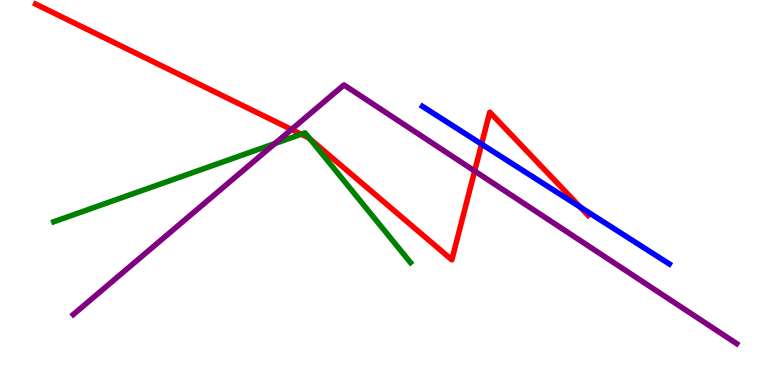[{'lines': ['blue', 'red'], 'intersections': [{'x': 6.21, 'y': 6.26}, {'x': 7.49, 'y': 4.62}]}, {'lines': ['green', 'red'], 'intersections': [{'x': 3.89, 'y': 6.51}, {'x': 4.0, 'y': 6.39}]}, {'lines': ['purple', 'red'], 'intersections': [{'x': 3.76, 'y': 6.64}, {'x': 6.12, 'y': 5.56}]}, {'lines': ['blue', 'green'], 'intersections': []}, {'lines': ['blue', 'purple'], 'intersections': []}, {'lines': ['green', 'purple'], 'intersections': [{'x': 3.55, 'y': 6.27}]}]